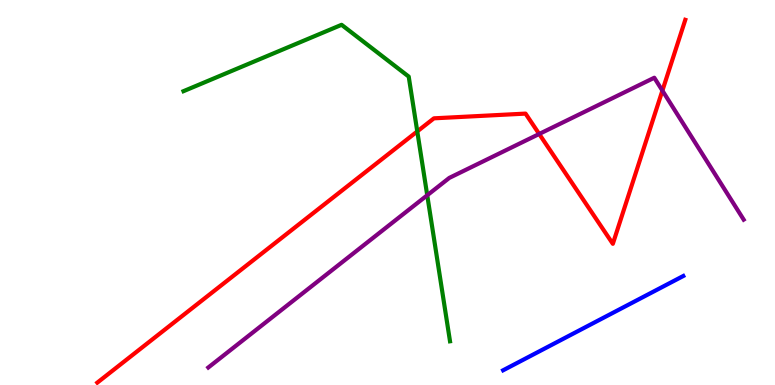[{'lines': ['blue', 'red'], 'intersections': []}, {'lines': ['green', 'red'], 'intersections': [{'x': 5.38, 'y': 6.59}]}, {'lines': ['purple', 'red'], 'intersections': [{'x': 6.96, 'y': 6.52}, {'x': 8.55, 'y': 7.65}]}, {'lines': ['blue', 'green'], 'intersections': []}, {'lines': ['blue', 'purple'], 'intersections': []}, {'lines': ['green', 'purple'], 'intersections': [{'x': 5.51, 'y': 4.93}]}]